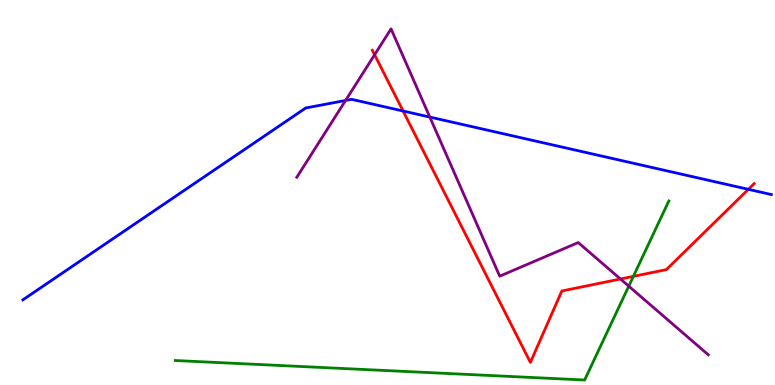[{'lines': ['blue', 'red'], 'intersections': [{'x': 5.2, 'y': 7.12}, {'x': 9.66, 'y': 5.08}]}, {'lines': ['green', 'red'], 'intersections': [{'x': 8.17, 'y': 2.82}]}, {'lines': ['purple', 'red'], 'intersections': [{'x': 4.83, 'y': 8.58}, {'x': 8.01, 'y': 2.75}]}, {'lines': ['blue', 'green'], 'intersections': []}, {'lines': ['blue', 'purple'], 'intersections': [{'x': 4.46, 'y': 7.39}, {'x': 5.55, 'y': 6.96}]}, {'lines': ['green', 'purple'], 'intersections': [{'x': 8.11, 'y': 2.57}]}]